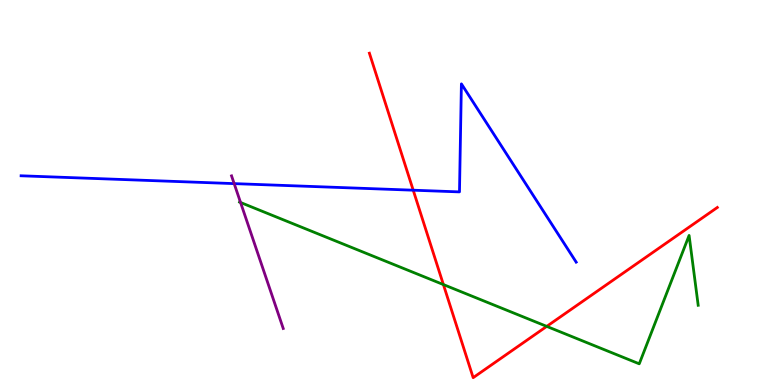[{'lines': ['blue', 'red'], 'intersections': [{'x': 5.33, 'y': 5.06}]}, {'lines': ['green', 'red'], 'intersections': [{'x': 5.72, 'y': 2.61}, {'x': 7.05, 'y': 1.52}]}, {'lines': ['purple', 'red'], 'intersections': []}, {'lines': ['blue', 'green'], 'intersections': []}, {'lines': ['blue', 'purple'], 'intersections': [{'x': 3.02, 'y': 5.23}]}, {'lines': ['green', 'purple'], 'intersections': [{'x': 3.1, 'y': 4.74}]}]